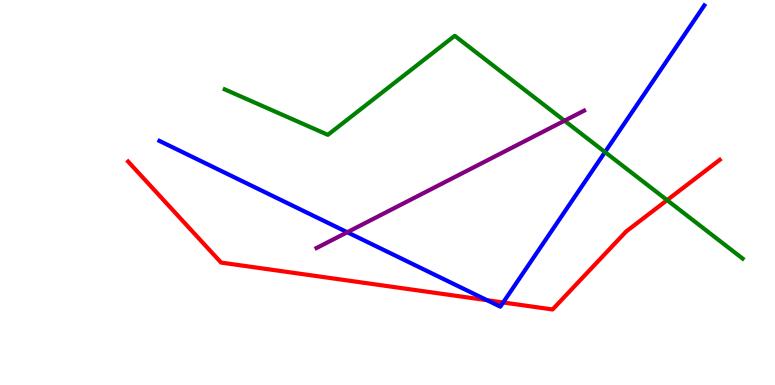[{'lines': ['blue', 'red'], 'intersections': [{'x': 6.28, 'y': 2.2}, {'x': 6.49, 'y': 2.14}]}, {'lines': ['green', 'red'], 'intersections': [{'x': 8.61, 'y': 4.8}]}, {'lines': ['purple', 'red'], 'intersections': []}, {'lines': ['blue', 'green'], 'intersections': [{'x': 7.81, 'y': 6.05}]}, {'lines': ['blue', 'purple'], 'intersections': [{'x': 4.48, 'y': 3.97}]}, {'lines': ['green', 'purple'], 'intersections': [{'x': 7.28, 'y': 6.86}]}]